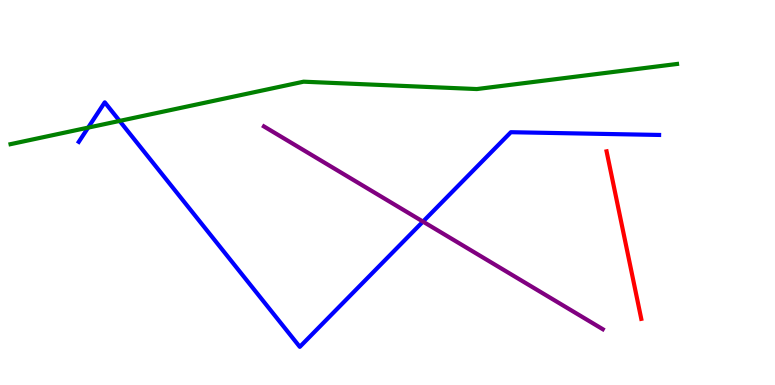[{'lines': ['blue', 'red'], 'intersections': []}, {'lines': ['green', 'red'], 'intersections': []}, {'lines': ['purple', 'red'], 'intersections': []}, {'lines': ['blue', 'green'], 'intersections': [{'x': 1.14, 'y': 6.69}, {'x': 1.54, 'y': 6.86}]}, {'lines': ['blue', 'purple'], 'intersections': [{'x': 5.46, 'y': 4.24}]}, {'lines': ['green', 'purple'], 'intersections': []}]